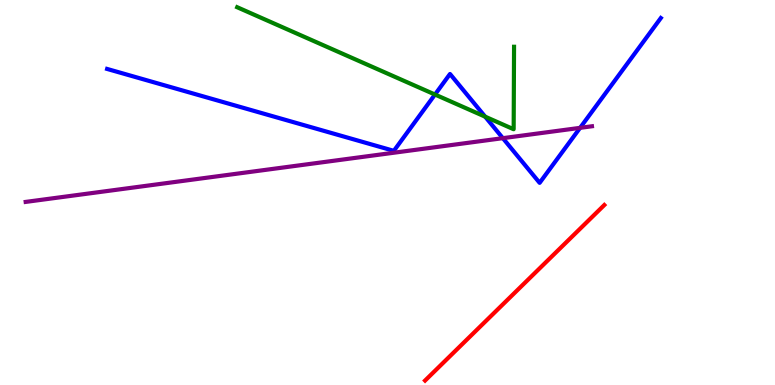[{'lines': ['blue', 'red'], 'intersections': []}, {'lines': ['green', 'red'], 'intersections': []}, {'lines': ['purple', 'red'], 'intersections': []}, {'lines': ['blue', 'green'], 'intersections': [{'x': 5.61, 'y': 7.54}, {'x': 6.26, 'y': 6.97}]}, {'lines': ['blue', 'purple'], 'intersections': [{'x': 6.49, 'y': 6.41}, {'x': 7.48, 'y': 6.68}]}, {'lines': ['green', 'purple'], 'intersections': []}]